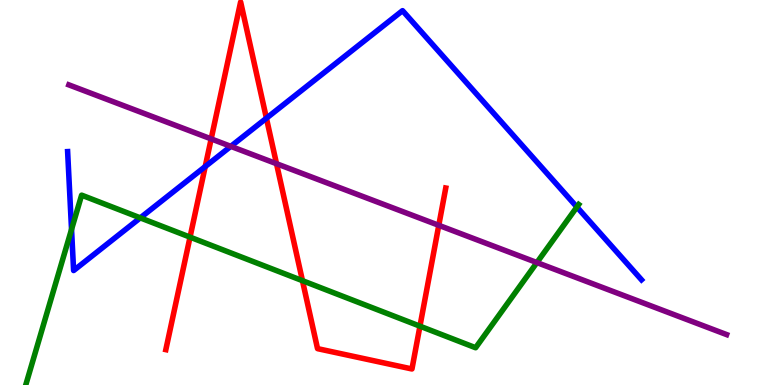[{'lines': ['blue', 'red'], 'intersections': [{'x': 2.65, 'y': 5.67}, {'x': 3.44, 'y': 6.93}]}, {'lines': ['green', 'red'], 'intersections': [{'x': 2.45, 'y': 3.84}, {'x': 3.9, 'y': 2.71}, {'x': 5.42, 'y': 1.53}]}, {'lines': ['purple', 'red'], 'intersections': [{'x': 2.72, 'y': 6.39}, {'x': 3.57, 'y': 5.75}, {'x': 5.66, 'y': 4.15}]}, {'lines': ['blue', 'green'], 'intersections': [{'x': 0.923, 'y': 4.04}, {'x': 1.81, 'y': 4.34}, {'x': 7.44, 'y': 4.62}]}, {'lines': ['blue', 'purple'], 'intersections': [{'x': 2.98, 'y': 6.2}]}, {'lines': ['green', 'purple'], 'intersections': [{'x': 6.93, 'y': 3.18}]}]